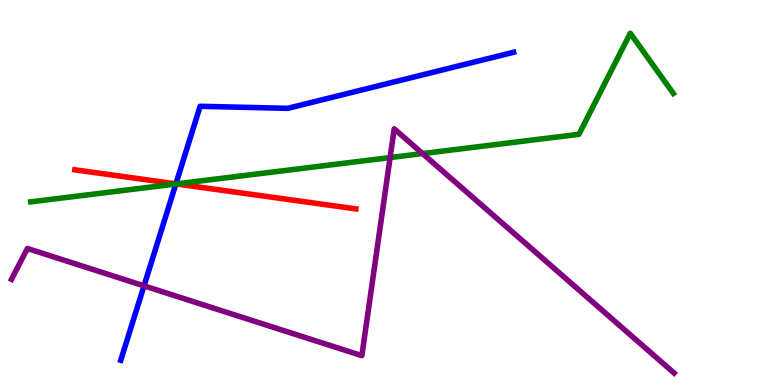[{'lines': ['blue', 'red'], 'intersections': [{'x': 2.27, 'y': 5.22}]}, {'lines': ['green', 'red'], 'intersections': [{'x': 2.27, 'y': 5.22}]}, {'lines': ['purple', 'red'], 'intersections': []}, {'lines': ['blue', 'green'], 'intersections': [{'x': 2.27, 'y': 5.22}]}, {'lines': ['blue', 'purple'], 'intersections': [{'x': 1.86, 'y': 2.58}]}, {'lines': ['green', 'purple'], 'intersections': [{'x': 5.03, 'y': 5.91}, {'x': 5.45, 'y': 6.01}]}]